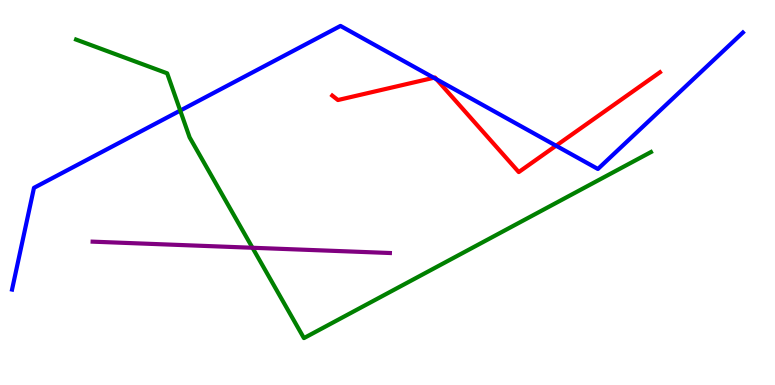[{'lines': ['blue', 'red'], 'intersections': [{'x': 5.6, 'y': 7.98}, {'x': 5.63, 'y': 7.94}, {'x': 7.17, 'y': 6.22}]}, {'lines': ['green', 'red'], 'intersections': []}, {'lines': ['purple', 'red'], 'intersections': []}, {'lines': ['blue', 'green'], 'intersections': [{'x': 2.33, 'y': 7.13}]}, {'lines': ['blue', 'purple'], 'intersections': []}, {'lines': ['green', 'purple'], 'intersections': [{'x': 3.26, 'y': 3.56}]}]